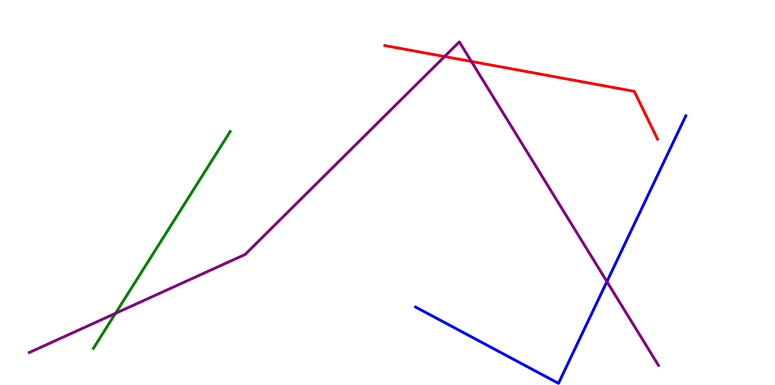[{'lines': ['blue', 'red'], 'intersections': []}, {'lines': ['green', 'red'], 'intersections': []}, {'lines': ['purple', 'red'], 'intersections': [{'x': 5.74, 'y': 8.53}, {'x': 6.08, 'y': 8.4}]}, {'lines': ['blue', 'green'], 'intersections': []}, {'lines': ['blue', 'purple'], 'intersections': [{'x': 7.83, 'y': 2.69}]}, {'lines': ['green', 'purple'], 'intersections': [{'x': 1.49, 'y': 1.86}]}]